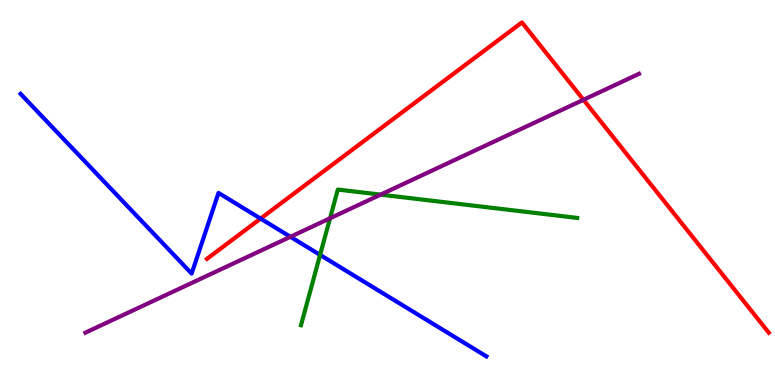[{'lines': ['blue', 'red'], 'intersections': [{'x': 3.36, 'y': 4.32}]}, {'lines': ['green', 'red'], 'intersections': []}, {'lines': ['purple', 'red'], 'intersections': [{'x': 7.53, 'y': 7.41}]}, {'lines': ['blue', 'green'], 'intersections': [{'x': 4.13, 'y': 3.38}]}, {'lines': ['blue', 'purple'], 'intersections': [{'x': 3.75, 'y': 3.85}]}, {'lines': ['green', 'purple'], 'intersections': [{'x': 4.26, 'y': 4.33}, {'x': 4.91, 'y': 4.94}]}]